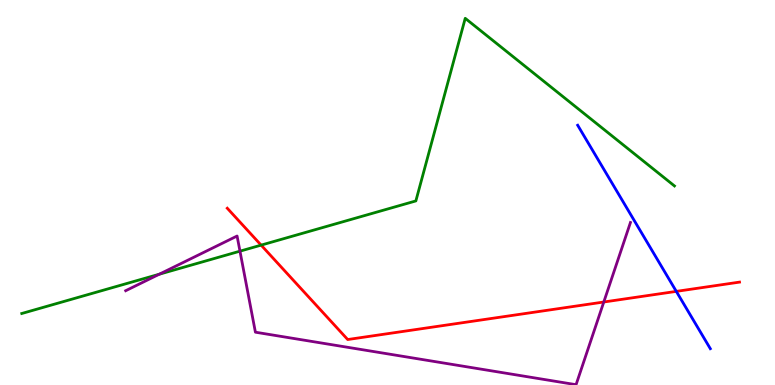[{'lines': ['blue', 'red'], 'intersections': [{'x': 8.73, 'y': 2.43}]}, {'lines': ['green', 'red'], 'intersections': [{'x': 3.37, 'y': 3.63}]}, {'lines': ['purple', 'red'], 'intersections': [{'x': 7.79, 'y': 2.16}]}, {'lines': ['blue', 'green'], 'intersections': []}, {'lines': ['blue', 'purple'], 'intersections': []}, {'lines': ['green', 'purple'], 'intersections': [{'x': 2.06, 'y': 2.88}, {'x': 3.1, 'y': 3.48}]}]